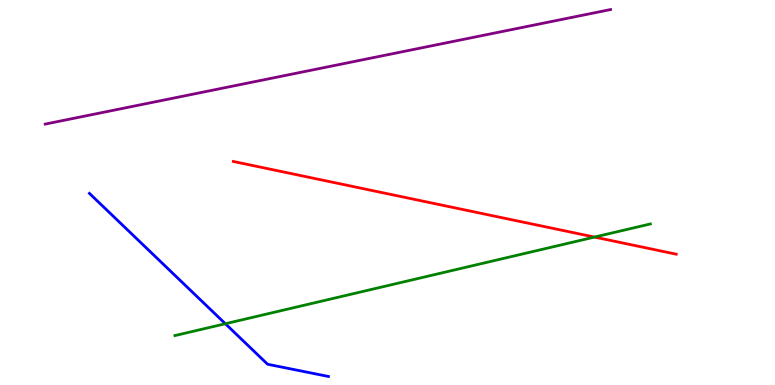[{'lines': ['blue', 'red'], 'intersections': []}, {'lines': ['green', 'red'], 'intersections': [{'x': 7.67, 'y': 3.84}]}, {'lines': ['purple', 'red'], 'intersections': []}, {'lines': ['blue', 'green'], 'intersections': [{'x': 2.91, 'y': 1.59}]}, {'lines': ['blue', 'purple'], 'intersections': []}, {'lines': ['green', 'purple'], 'intersections': []}]